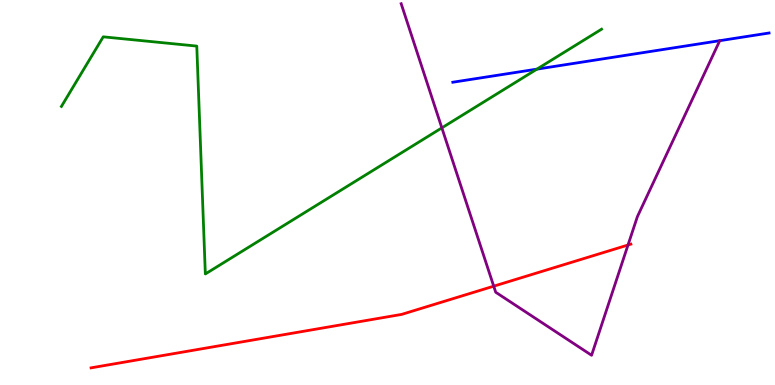[{'lines': ['blue', 'red'], 'intersections': []}, {'lines': ['green', 'red'], 'intersections': []}, {'lines': ['purple', 'red'], 'intersections': [{'x': 6.37, 'y': 2.57}, {'x': 8.1, 'y': 3.64}]}, {'lines': ['blue', 'green'], 'intersections': [{'x': 6.93, 'y': 8.2}]}, {'lines': ['blue', 'purple'], 'intersections': []}, {'lines': ['green', 'purple'], 'intersections': [{'x': 5.7, 'y': 6.68}]}]